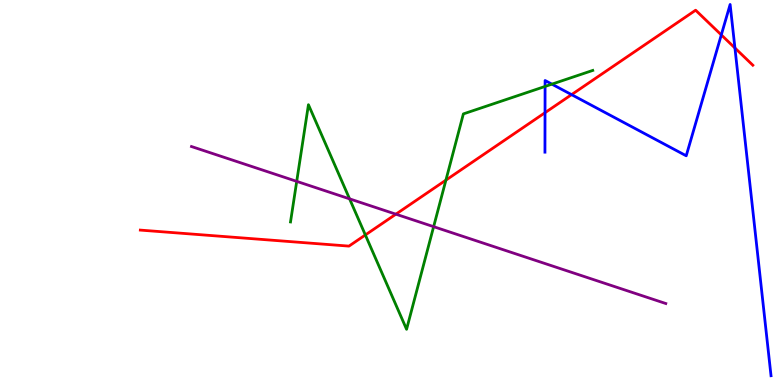[{'lines': ['blue', 'red'], 'intersections': [{'x': 7.03, 'y': 7.07}, {'x': 7.37, 'y': 7.54}, {'x': 9.31, 'y': 9.09}, {'x': 9.48, 'y': 8.75}]}, {'lines': ['green', 'red'], 'intersections': [{'x': 4.71, 'y': 3.9}, {'x': 5.75, 'y': 5.32}]}, {'lines': ['purple', 'red'], 'intersections': [{'x': 5.11, 'y': 4.44}]}, {'lines': ['blue', 'green'], 'intersections': [{'x': 7.03, 'y': 7.75}, {'x': 7.12, 'y': 7.81}]}, {'lines': ['blue', 'purple'], 'intersections': []}, {'lines': ['green', 'purple'], 'intersections': [{'x': 3.83, 'y': 5.29}, {'x': 4.51, 'y': 4.83}, {'x': 5.6, 'y': 4.11}]}]